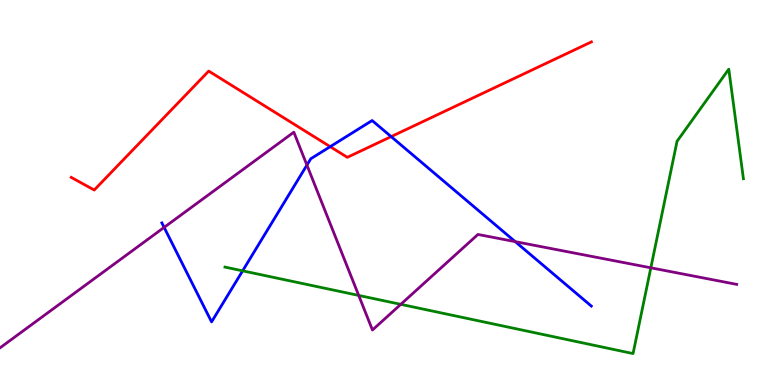[{'lines': ['blue', 'red'], 'intersections': [{'x': 4.26, 'y': 6.19}, {'x': 5.05, 'y': 6.45}]}, {'lines': ['green', 'red'], 'intersections': []}, {'lines': ['purple', 'red'], 'intersections': []}, {'lines': ['blue', 'green'], 'intersections': [{'x': 3.13, 'y': 2.97}]}, {'lines': ['blue', 'purple'], 'intersections': [{'x': 2.12, 'y': 4.09}, {'x': 3.96, 'y': 5.71}, {'x': 6.65, 'y': 3.72}]}, {'lines': ['green', 'purple'], 'intersections': [{'x': 4.63, 'y': 2.33}, {'x': 5.17, 'y': 2.09}, {'x': 8.4, 'y': 3.04}]}]